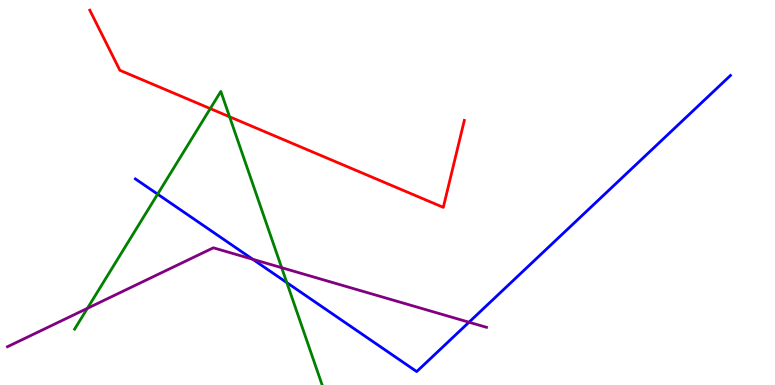[{'lines': ['blue', 'red'], 'intersections': []}, {'lines': ['green', 'red'], 'intersections': [{'x': 2.71, 'y': 7.18}, {'x': 2.96, 'y': 6.97}]}, {'lines': ['purple', 'red'], 'intersections': []}, {'lines': ['blue', 'green'], 'intersections': [{'x': 2.03, 'y': 4.96}, {'x': 3.7, 'y': 2.66}]}, {'lines': ['blue', 'purple'], 'intersections': [{'x': 3.26, 'y': 3.27}, {'x': 6.05, 'y': 1.63}]}, {'lines': ['green', 'purple'], 'intersections': [{'x': 1.13, 'y': 1.99}, {'x': 3.63, 'y': 3.05}]}]